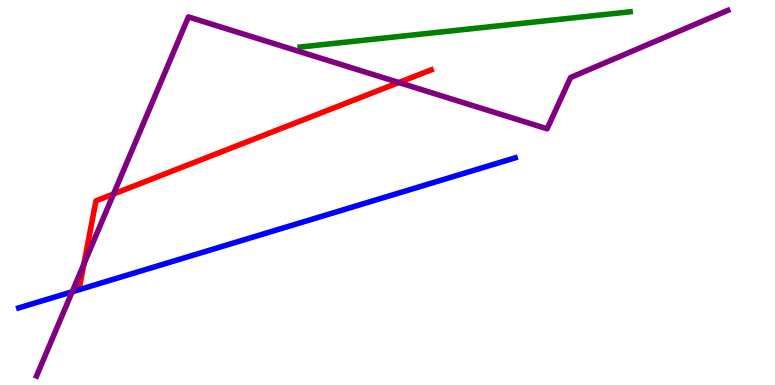[{'lines': ['blue', 'red'], 'intersections': []}, {'lines': ['green', 'red'], 'intersections': []}, {'lines': ['purple', 'red'], 'intersections': [{'x': 1.08, 'y': 3.14}, {'x': 1.46, 'y': 4.96}, {'x': 5.15, 'y': 7.86}]}, {'lines': ['blue', 'green'], 'intersections': []}, {'lines': ['blue', 'purple'], 'intersections': [{'x': 0.931, 'y': 2.42}]}, {'lines': ['green', 'purple'], 'intersections': []}]